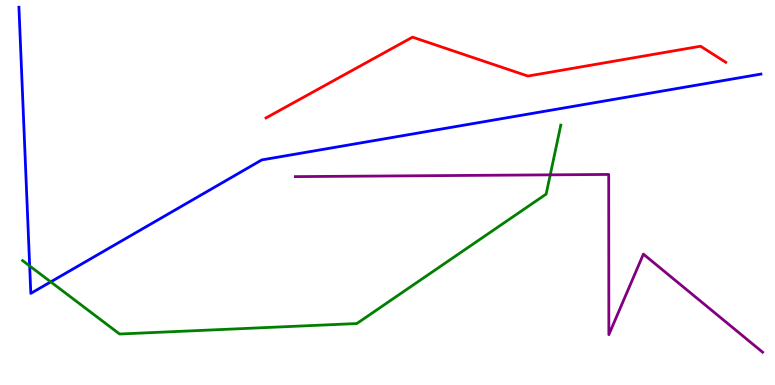[{'lines': ['blue', 'red'], 'intersections': []}, {'lines': ['green', 'red'], 'intersections': []}, {'lines': ['purple', 'red'], 'intersections': []}, {'lines': ['blue', 'green'], 'intersections': [{'x': 0.383, 'y': 3.09}, {'x': 0.654, 'y': 2.68}]}, {'lines': ['blue', 'purple'], 'intersections': []}, {'lines': ['green', 'purple'], 'intersections': [{'x': 7.1, 'y': 5.46}]}]